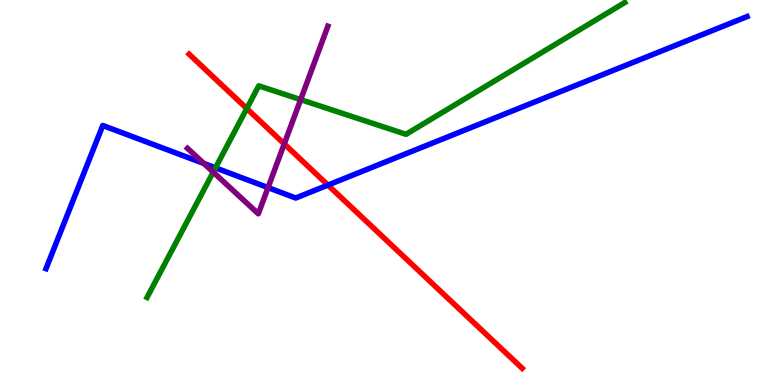[{'lines': ['blue', 'red'], 'intersections': [{'x': 4.23, 'y': 5.19}]}, {'lines': ['green', 'red'], 'intersections': [{'x': 3.18, 'y': 7.18}]}, {'lines': ['purple', 'red'], 'intersections': [{'x': 3.67, 'y': 6.26}]}, {'lines': ['blue', 'green'], 'intersections': [{'x': 2.78, 'y': 5.64}]}, {'lines': ['blue', 'purple'], 'intersections': [{'x': 2.63, 'y': 5.75}, {'x': 3.46, 'y': 5.13}]}, {'lines': ['green', 'purple'], 'intersections': [{'x': 2.75, 'y': 5.53}, {'x': 3.88, 'y': 7.41}]}]